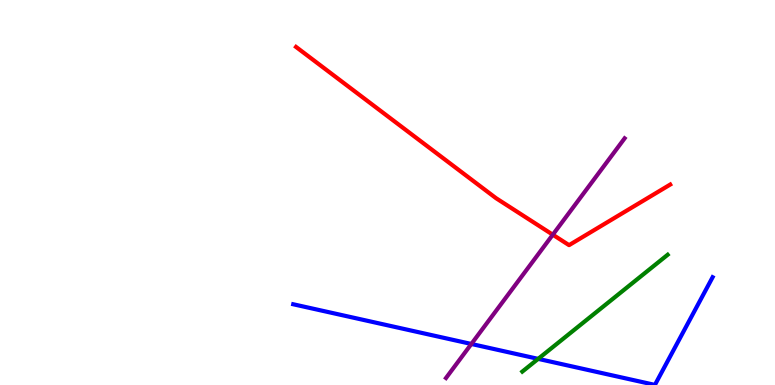[{'lines': ['blue', 'red'], 'intersections': []}, {'lines': ['green', 'red'], 'intersections': []}, {'lines': ['purple', 'red'], 'intersections': [{'x': 7.13, 'y': 3.9}]}, {'lines': ['blue', 'green'], 'intersections': [{'x': 6.94, 'y': 0.679}]}, {'lines': ['blue', 'purple'], 'intersections': [{'x': 6.08, 'y': 1.07}]}, {'lines': ['green', 'purple'], 'intersections': []}]